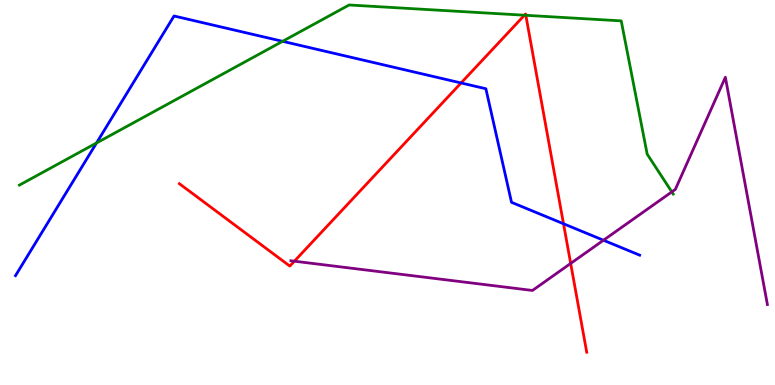[{'lines': ['blue', 'red'], 'intersections': [{'x': 5.95, 'y': 7.85}, {'x': 7.27, 'y': 4.19}]}, {'lines': ['green', 'red'], 'intersections': [{'x': 6.77, 'y': 9.6}, {'x': 6.78, 'y': 9.6}]}, {'lines': ['purple', 'red'], 'intersections': [{'x': 3.8, 'y': 3.22}, {'x': 7.36, 'y': 3.16}]}, {'lines': ['blue', 'green'], 'intersections': [{'x': 1.25, 'y': 6.29}, {'x': 3.65, 'y': 8.93}]}, {'lines': ['blue', 'purple'], 'intersections': [{'x': 7.79, 'y': 3.76}]}, {'lines': ['green', 'purple'], 'intersections': [{'x': 8.67, 'y': 5.02}]}]